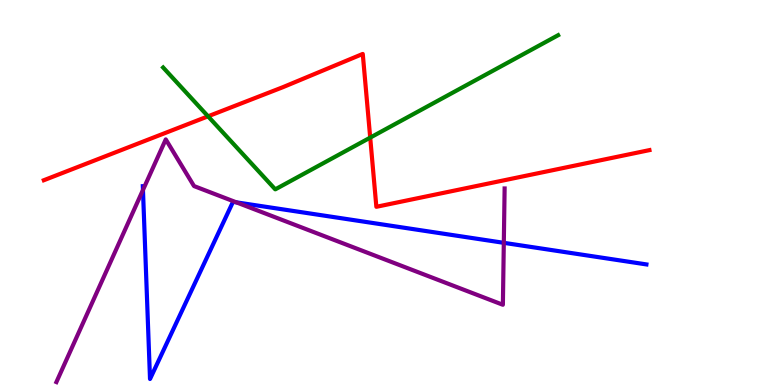[{'lines': ['blue', 'red'], 'intersections': []}, {'lines': ['green', 'red'], 'intersections': [{'x': 2.68, 'y': 6.98}, {'x': 4.78, 'y': 6.43}]}, {'lines': ['purple', 'red'], 'intersections': []}, {'lines': ['blue', 'green'], 'intersections': []}, {'lines': ['blue', 'purple'], 'intersections': [{'x': 1.84, 'y': 5.07}, {'x': 3.05, 'y': 4.74}, {'x': 6.5, 'y': 3.69}]}, {'lines': ['green', 'purple'], 'intersections': []}]